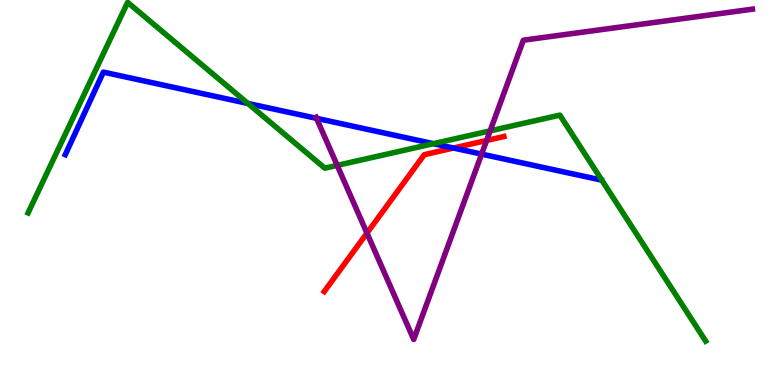[{'lines': ['blue', 'red'], 'intersections': [{'x': 5.85, 'y': 6.16}]}, {'lines': ['green', 'red'], 'intersections': []}, {'lines': ['purple', 'red'], 'intersections': [{'x': 4.74, 'y': 3.95}, {'x': 6.28, 'y': 6.35}]}, {'lines': ['blue', 'green'], 'intersections': [{'x': 3.2, 'y': 7.31}, {'x': 5.59, 'y': 6.27}]}, {'lines': ['blue', 'purple'], 'intersections': [{'x': 4.08, 'y': 6.93}, {'x': 6.21, 'y': 6.0}]}, {'lines': ['green', 'purple'], 'intersections': [{'x': 4.35, 'y': 5.7}, {'x': 6.32, 'y': 6.6}]}]